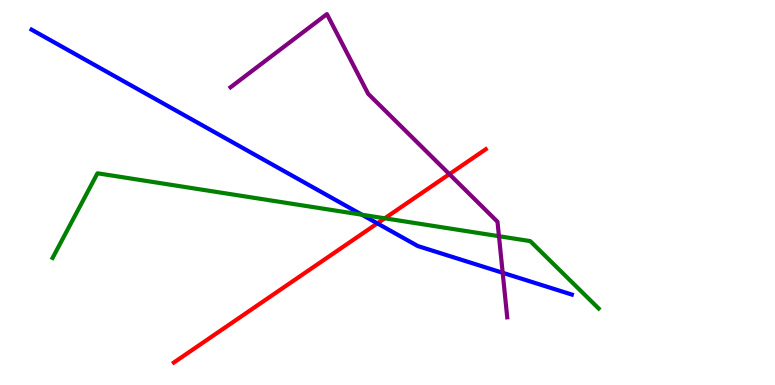[{'lines': ['blue', 'red'], 'intersections': [{'x': 4.87, 'y': 4.2}]}, {'lines': ['green', 'red'], 'intersections': [{'x': 4.96, 'y': 4.33}]}, {'lines': ['purple', 'red'], 'intersections': [{'x': 5.8, 'y': 5.48}]}, {'lines': ['blue', 'green'], 'intersections': [{'x': 4.67, 'y': 4.42}]}, {'lines': ['blue', 'purple'], 'intersections': [{'x': 6.49, 'y': 2.91}]}, {'lines': ['green', 'purple'], 'intersections': [{'x': 6.44, 'y': 3.86}]}]